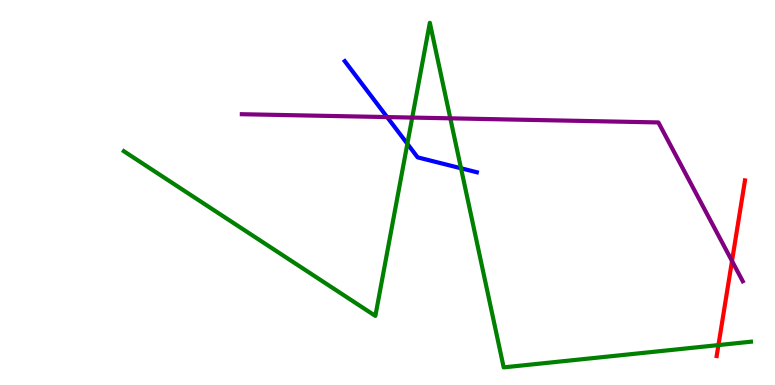[{'lines': ['blue', 'red'], 'intersections': []}, {'lines': ['green', 'red'], 'intersections': [{'x': 9.27, 'y': 1.04}]}, {'lines': ['purple', 'red'], 'intersections': [{'x': 9.45, 'y': 3.22}]}, {'lines': ['blue', 'green'], 'intersections': [{'x': 5.26, 'y': 6.27}, {'x': 5.95, 'y': 5.63}]}, {'lines': ['blue', 'purple'], 'intersections': [{'x': 5.0, 'y': 6.96}]}, {'lines': ['green', 'purple'], 'intersections': [{'x': 5.32, 'y': 6.95}, {'x': 5.81, 'y': 6.93}]}]